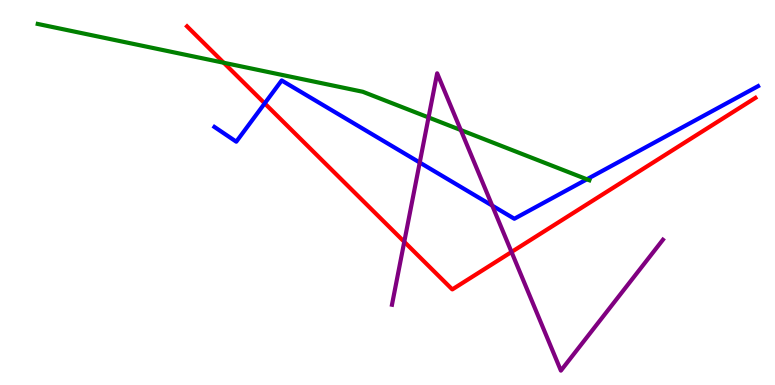[{'lines': ['blue', 'red'], 'intersections': [{'x': 3.42, 'y': 7.31}]}, {'lines': ['green', 'red'], 'intersections': [{'x': 2.89, 'y': 8.37}]}, {'lines': ['purple', 'red'], 'intersections': [{'x': 5.22, 'y': 3.72}, {'x': 6.6, 'y': 3.45}]}, {'lines': ['blue', 'green'], 'intersections': [{'x': 7.57, 'y': 5.34}]}, {'lines': ['blue', 'purple'], 'intersections': [{'x': 5.42, 'y': 5.78}, {'x': 6.35, 'y': 4.66}]}, {'lines': ['green', 'purple'], 'intersections': [{'x': 5.53, 'y': 6.95}, {'x': 5.95, 'y': 6.62}]}]